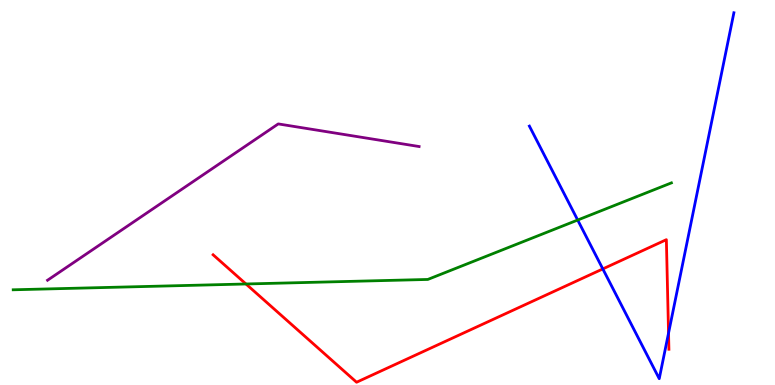[{'lines': ['blue', 'red'], 'intersections': [{'x': 7.78, 'y': 3.01}, {'x': 8.63, 'y': 1.35}]}, {'lines': ['green', 'red'], 'intersections': [{'x': 3.17, 'y': 2.62}]}, {'lines': ['purple', 'red'], 'intersections': []}, {'lines': ['blue', 'green'], 'intersections': [{'x': 7.45, 'y': 4.28}]}, {'lines': ['blue', 'purple'], 'intersections': []}, {'lines': ['green', 'purple'], 'intersections': []}]